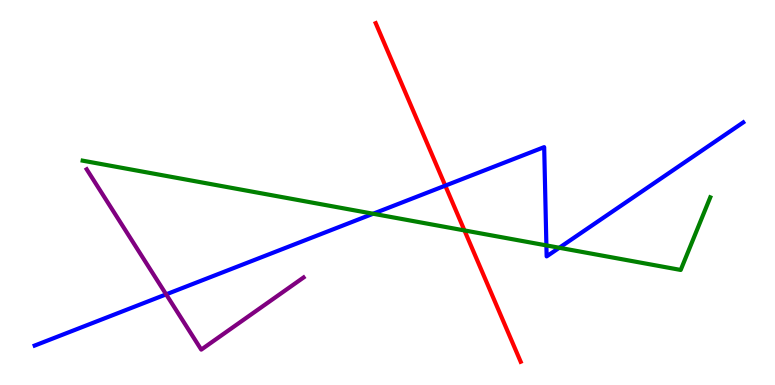[{'lines': ['blue', 'red'], 'intersections': [{'x': 5.75, 'y': 5.18}]}, {'lines': ['green', 'red'], 'intersections': [{'x': 5.99, 'y': 4.01}]}, {'lines': ['purple', 'red'], 'intersections': []}, {'lines': ['blue', 'green'], 'intersections': [{'x': 4.81, 'y': 4.45}, {'x': 7.05, 'y': 3.63}, {'x': 7.22, 'y': 3.56}]}, {'lines': ['blue', 'purple'], 'intersections': [{'x': 2.14, 'y': 2.35}]}, {'lines': ['green', 'purple'], 'intersections': []}]